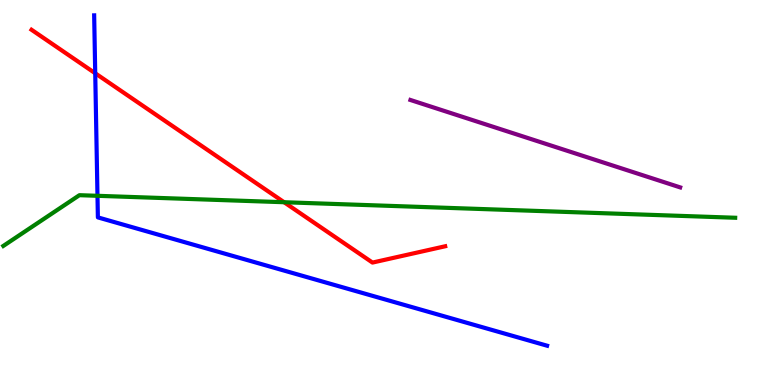[{'lines': ['blue', 'red'], 'intersections': [{'x': 1.23, 'y': 8.1}]}, {'lines': ['green', 'red'], 'intersections': [{'x': 3.67, 'y': 4.75}]}, {'lines': ['purple', 'red'], 'intersections': []}, {'lines': ['blue', 'green'], 'intersections': [{'x': 1.26, 'y': 4.91}]}, {'lines': ['blue', 'purple'], 'intersections': []}, {'lines': ['green', 'purple'], 'intersections': []}]